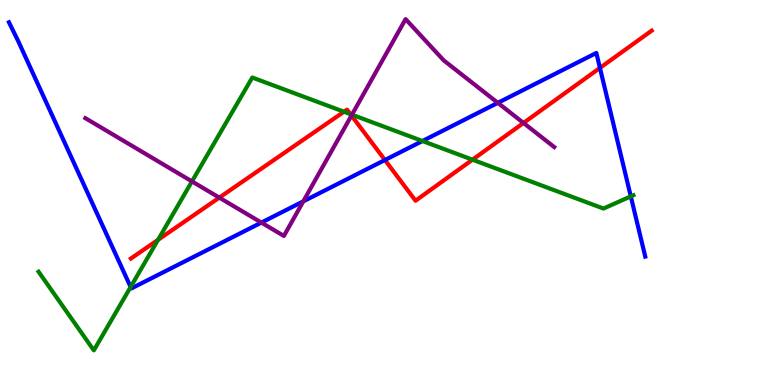[{'lines': ['blue', 'red'], 'intersections': [{'x': 4.97, 'y': 5.84}, {'x': 7.74, 'y': 8.24}]}, {'lines': ['green', 'red'], 'intersections': [{'x': 2.04, 'y': 3.77}, {'x': 4.44, 'y': 7.1}, {'x': 4.52, 'y': 7.04}, {'x': 6.1, 'y': 5.85}]}, {'lines': ['purple', 'red'], 'intersections': [{'x': 2.83, 'y': 4.87}, {'x': 4.54, 'y': 7.0}, {'x': 6.75, 'y': 6.81}]}, {'lines': ['blue', 'green'], 'intersections': [{'x': 1.69, 'y': 2.55}, {'x': 5.45, 'y': 6.34}, {'x': 8.14, 'y': 4.9}]}, {'lines': ['blue', 'purple'], 'intersections': [{'x': 3.37, 'y': 4.22}, {'x': 3.91, 'y': 4.77}, {'x': 6.42, 'y': 7.33}]}, {'lines': ['green', 'purple'], 'intersections': [{'x': 2.48, 'y': 5.29}, {'x': 4.54, 'y': 7.02}]}]